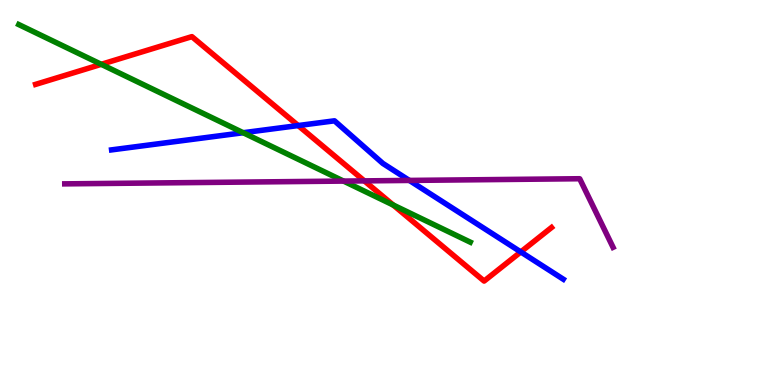[{'lines': ['blue', 'red'], 'intersections': [{'x': 3.85, 'y': 6.74}, {'x': 6.72, 'y': 3.46}]}, {'lines': ['green', 'red'], 'intersections': [{'x': 1.31, 'y': 8.33}, {'x': 5.07, 'y': 4.67}]}, {'lines': ['purple', 'red'], 'intersections': [{'x': 4.7, 'y': 5.3}]}, {'lines': ['blue', 'green'], 'intersections': [{'x': 3.14, 'y': 6.55}]}, {'lines': ['blue', 'purple'], 'intersections': [{'x': 5.28, 'y': 5.31}]}, {'lines': ['green', 'purple'], 'intersections': [{'x': 4.43, 'y': 5.3}]}]